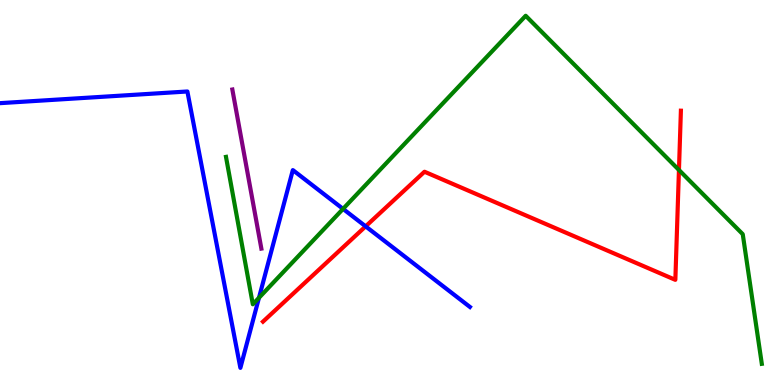[{'lines': ['blue', 'red'], 'intersections': [{'x': 4.72, 'y': 4.12}]}, {'lines': ['green', 'red'], 'intersections': [{'x': 8.76, 'y': 5.58}]}, {'lines': ['purple', 'red'], 'intersections': []}, {'lines': ['blue', 'green'], 'intersections': [{'x': 3.34, 'y': 2.27}, {'x': 4.43, 'y': 4.57}]}, {'lines': ['blue', 'purple'], 'intersections': []}, {'lines': ['green', 'purple'], 'intersections': []}]